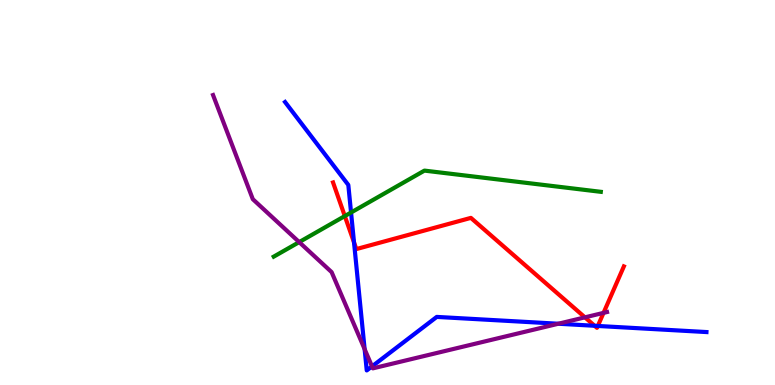[{'lines': ['blue', 'red'], 'intersections': [{'x': 4.57, 'y': 3.7}, {'x': 7.67, 'y': 1.54}, {'x': 7.71, 'y': 1.53}]}, {'lines': ['green', 'red'], 'intersections': [{'x': 4.45, 'y': 4.39}]}, {'lines': ['purple', 'red'], 'intersections': [{'x': 7.55, 'y': 1.76}, {'x': 7.79, 'y': 1.87}]}, {'lines': ['blue', 'green'], 'intersections': [{'x': 4.53, 'y': 4.48}]}, {'lines': ['blue', 'purple'], 'intersections': [{'x': 4.7, 'y': 0.931}, {'x': 4.8, 'y': 0.483}, {'x': 7.2, 'y': 1.59}]}, {'lines': ['green', 'purple'], 'intersections': [{'x': 3.86, 'y': 3.71}]}]